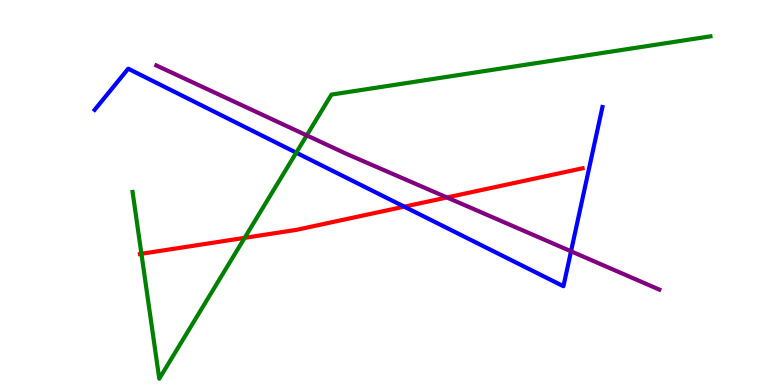[{'lines': ['blue', 'red'], 'intersections': [{'x': 5.22, 'y': 4.63}]}, {'lines': ['green', 'red'], 'intersections': [{'x': 1.82, 'y': 3.41}, {'x': 3.16, 'y': 3.82}]}, {'lines': ['purple', 'red'], 'intersections': [{'x': 5.77, 'y': 4.87}]}, {'lines': ['blue', 'green'], 'intersections': [{'x': 3.82, 'y': 6.03}]}, {'lines': ['blue', 'purple'], 'intersections': [{'x': 7.37, 'y': 3.47}]}, {'lines': ['green', 'purple'], 'intersections': [{'x': 3.96, 'y': 6.48}]}]